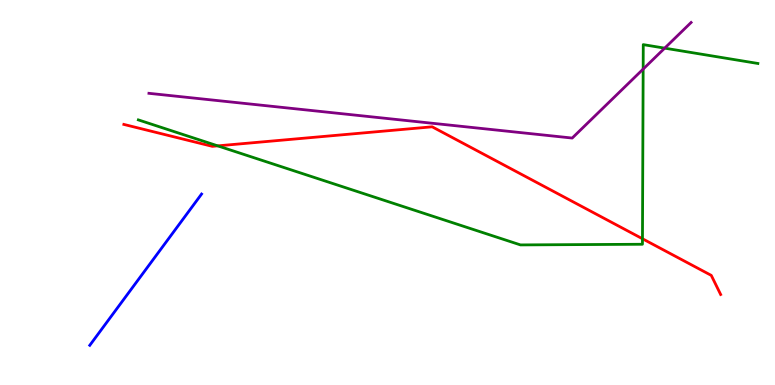[{'lines': ['blue', 'red'], 'intersections': []}, {'lines': ['green', 'red'], 'intersections': [{'x': 2.81, 'y': 6.21}, {'x': 8.29, 'y': 3.8}]}, {'lines': ['purple', 'red'], 'intersections': []}, {'lines': ['blue', 'green'], 'intersections': []}, {'lines': ['blue', 'purple'], 'intersections': []}, {'lines': ['green', 'purple'], 'intersections': [{'x': 8.3, 'y': 8.21}, {'x': 8.58, 'y': 8.75}]}]